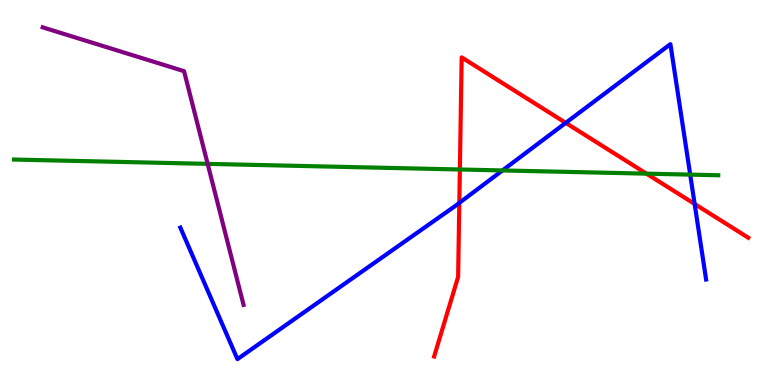[{'lines': ['blue', 'red'], 'intersections': [{'x': 5.93, 'y': 4.73}, {'x': 7.3, 'y': 6.81}, {'x': 8.96, 'y': 4.7}]}, {'lines': ['green', 'red'], 'intersections': [{'x': 5.93, 'y': 5.6}, {'x': 8.34, 'y': 5.49}]}, {'lines': ['purple', 'red'], 'intersections': []}, {'lines': ['blue', 'green'], 'intersections': [{'x': 6.48, 'y': 5.57}, {'x': 8.91, 'y': 5.46}]}, {'lines': ['blue', 'purple'], 'intersections': []}, {'lines': ['green', 'purple'], 'intersections': [{'x': 2.68, 'y': 5.74}]}]